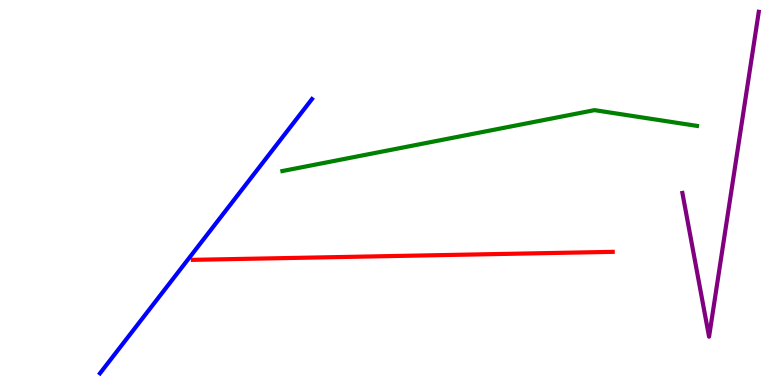[{'lines': ['blue', 'red'], 'intersections': []}, {'lines': ['green', 'red'], 'intersections': []}, {'lines': ['purple', 'red'], 'intersections': []}, {'lines': ['blue', 'green'], 'intersections': []}, {'lines': ['blue', 'purple'], 'intersections': []}, {'lines': ['green', 'purple'], 'intersections': []}]